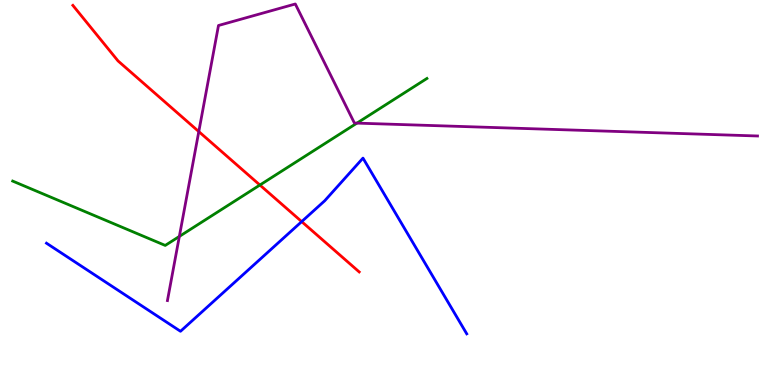[{'lines': ['blue', 'red'], 'intersections': [{'x': 3.89, 'y': 4.24}]}, {'lines': ['green', 'red'], 'intersections': [{'x': 3.35, 'y': 5.19}]}, {'lines': ['purple', 'red'], 'intersections': [{'x': 2.57, 'y': 6.58}]}, {'lines': ['blue', 'green'], 'intersections': []}, {'lines': ['blue', 'purple'], 'intersections': []}, {'lines': ['green', 'purple'], 'intersections': [{'x': 2.31, 'y': 3.86}, {'x': 4.61, 'y': 6.8}]}]